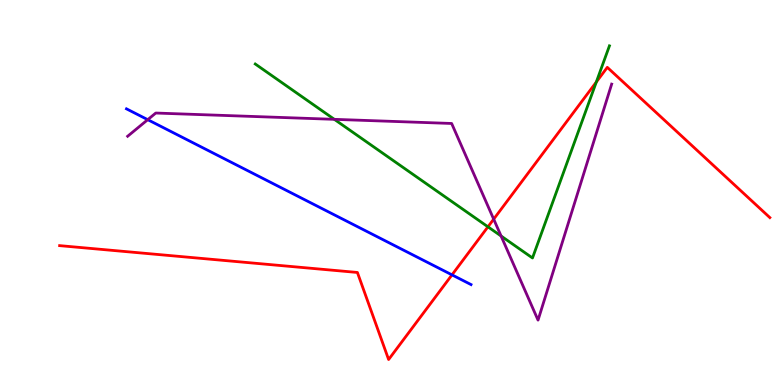[{'lines': ['blue', 'red'], 'intersections': [{'x': 5.83, 'y': 2.86}]}, {'lines': ['green', 'red'], 'intersections': [{'x': 6.3, 'y': 4.11}, {'x': 7.69, 'y': 7.87}]}, {'lines': ['purple', 'red'], 'intersections': [{'x': 6.37, 'y': 4.31}]}, {'lines': ['blue', 'green'], 'intersections': []}, {'lines': ['blue', 'purple'], 'intersections': [{'x': 1.91, 'y': 6.89}]}, {'lines': ['green', 'purple'], 'intersections': [{'x': 4.31, 'y': 6.9}, {'x': 6.47, 'y': 3.87}]}]